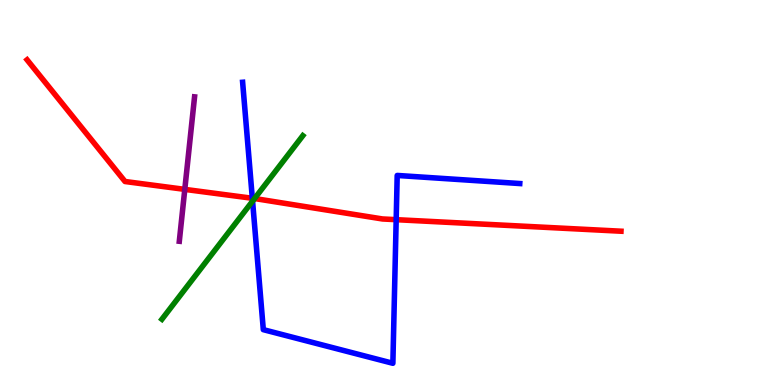[{'lines': ['blue', 'red'], 'intersections': [{'x': 3.26, 'y': 4.85}, {'x': 5.11, 'y': 4.29}]}, {'lines': ['green', 'red'], 'intersections': [{'x': 3.28, 'y': 4.84}]}, {'lines': ['purple', 'red'], 'intersections': [{'x': 2.38, 'y': 5.08}]}, {'lines': ['blue', 'green'], 'intersections': [{'x': 3.26, 'y': 4.78}]}, {'lines': ['blue', 'purple'], 'intersections': []}, {'lines': ['green', 'purple'], 'intersections': []}]